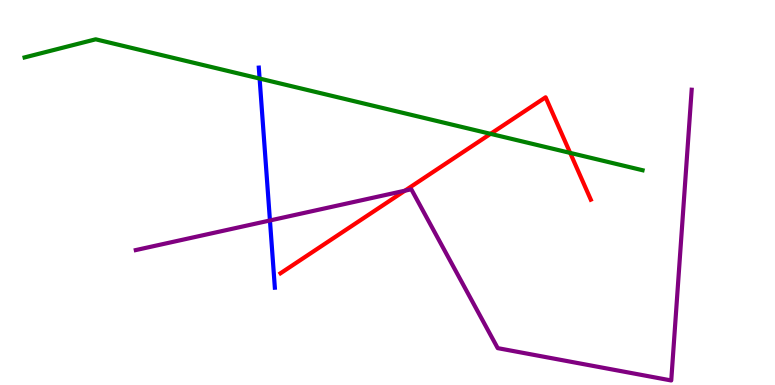[{'lines': ['blue', 'red'], 'intersections': []}, {'lines': ['green', 'red'], 'intersections': [{'x': 6.33, 'y': 6.52}, {'x': 7.36, 'y': 6.03}]}, {'lines': ['purple', 'red'], 'intersections': [{'x': 5.22, 'y': 5.05}]}, {'lines': ['blue', 'green'], 'intersections': [{'x': 3.35, 'y': 7.96}]}, {'lines': ['blue', 'purple'], 'intersections': [{'x': 3.48, 'y': 4.27}]}, {'lines': ['green', 'purple'], 'intersections': []}]